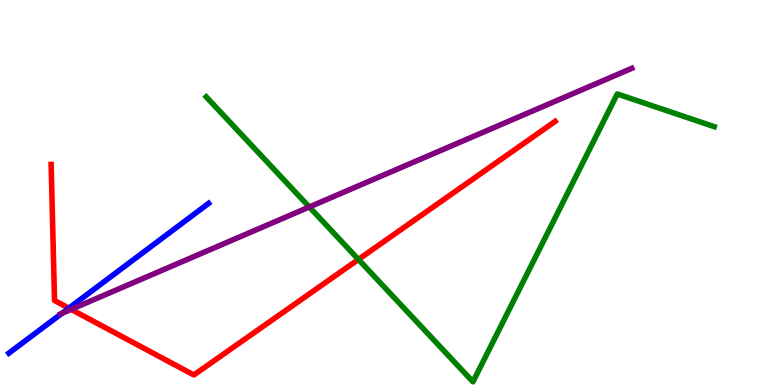[{'lines': ['blue', 'red'], 'intersections': [{'x': 0.888, 'y': 2.0}]}, {'lines': ['green', 'red'], 'intersections': [{'x': 4.62, 'y': 3.26}]}, {'lines': ['purple', 'red'], 'intersections': [{'x': 0.918, 'y': 1.96}]}, {'lines': ['blue', 'green'], 'intersections': []}, {'lines': ['blue', 'purple'], 'intersections': [{'x': 0.799, 'y': 1.86}]}, {'lines': ['green', 'purple'], 'intersections': [{'x': 3.99, 'y': 4.62}]}]